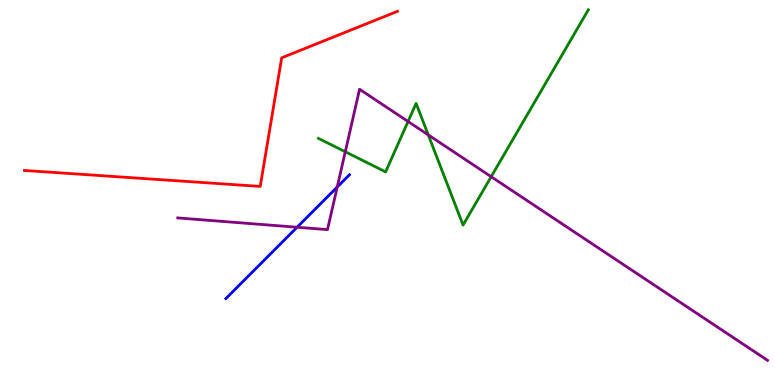[{'lines': ['blue', 'red'], 'intersections': []}, {'lines': ['green', 'red'], 'intersections': []}, {'lines': ['purple', 'red'], 'intersections': []}, {'lines': ['blue', 'green'], 'intersections': []}, {'lines': ['blue', 'purple'], 'intersections': [{'x': 3.83, 'y': 4.1}, {'x': 4.35, 'y': 5.14}]}, {'lines': ['green', 'purple'], 'intersections': [{'x': 4.46, 'y': 6.06}, {'x': 5.27, 'y': 6.84}, {'x': 5.53, 'y': 6.5}, {'x': 6.34, 'y': 5.41}]}]